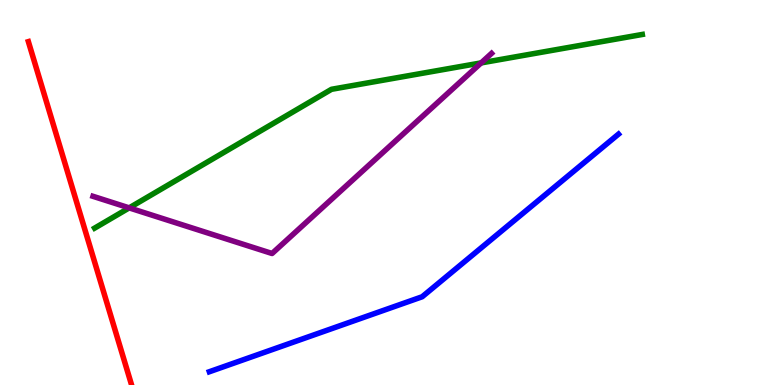[{'lines': ['blue', 'red'], 'intersections': []}, {'lines': ['green', 'red'], 'intersections': []}, {'lines': ['purple', 'red'], 'intersections': []}, {'lines': ['blue', 'green'], 'intersections': []}, {'lines': ['blue', 'purple'], 'intersections': []}, {'lines': ['green', 'purple'], 'intersections': [{'x': 1.67, 'y': 4.6}, {'x': 6.21, 'y': 8.37}]}]